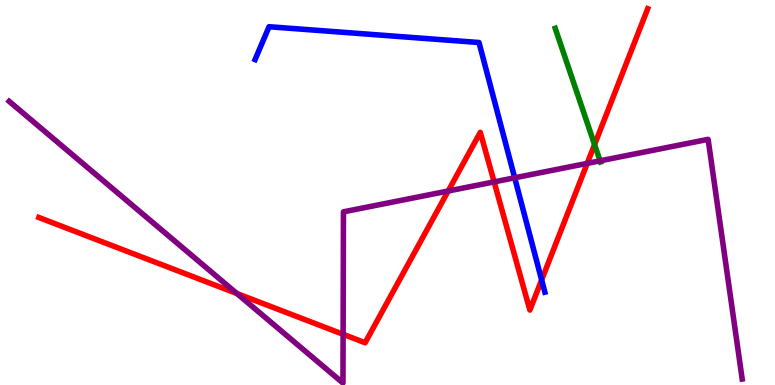[{'lines': ['blue', 'red'], 'intersections': [{'x': 6.99, 'y': 2.73}]}, {'lines': ['green', 'red'], 'intersections': [{'x': 7.67, 'y': 6.24}]}, {'lines': ['purple', 'red'], 'intersections': [{'x': 3.06, 'y': 2.38}, {'x': 4.43, 'y': 1.32}, {'x': 5.78, 'y': 5.04}, {'x': 6.38, 'y': 5.28}, {'x': 7.58, 'y': 5.76}]}, {'lines': ['blue', 'green'], 'intersections': []}, {'lines': ['blue', 'purple'], 'intersections': [{'x': 6.64, 'y': 5.38}]}, {'lines': ['green', 'purple'], 'intersections': [{'x': 7.74, 'y': 5.82}]}]